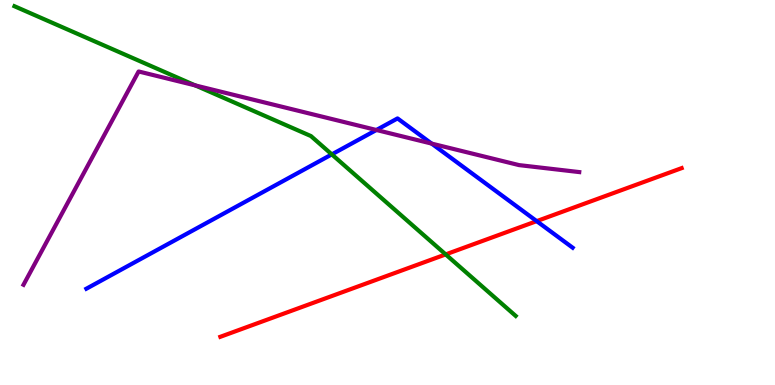[{'lines': ['blue', 'red'], 'intersections': [{'x': 6.92, 'y': 4.26}]}, {'lines': ['green', 'red'], 'intersections': [{'x': 5.75, 'y': 3.39}]}, {'lines': ['purple', 'red'], 'intersections': []}, {'lines': ['blue', 'green'], 'intersections': [{'x': 4.28, 'y': 5.99}]}, {'lines': ['blue', 'purple'], 'intersections': [{'x': 4.86, 'y': 6.62}, {'x': 5.57, 'y': 6.27}]}, {'lines': ['green', 'purple'], 'intersections': [{'x': 2.52, 'y': 7.78}]}]